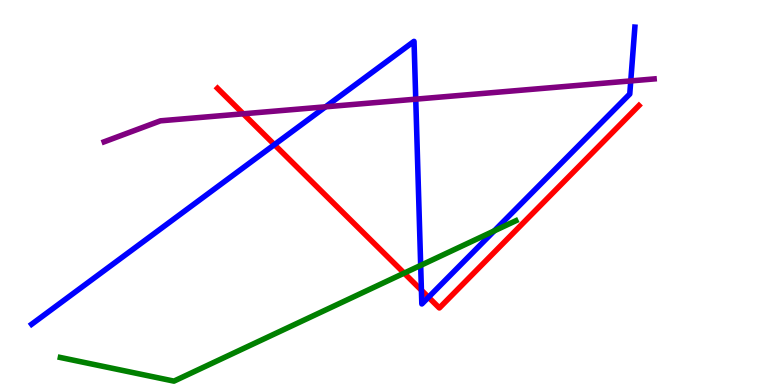[{'lines': ['blue', 'red'], 'intersections': [{'x': 3.54, 'y': 6.24}, {'x': 5.44, 'y': 2.46}, {'x': 5.53, 'y': 2.28}]}, {'lines': ['green', 'red'], 'intersections': [{'x': 5.21, 'y': 2.91}]}, {'lines': ['purple', 'red'], 'intersections': [{'x': 3.14, 'y': 7.04}]}, {'lines': ['blue', 'green'], 'intersections': [{'x': 5.43, 'y': 3.11}, {'x': 6.38, 'y': 4.0}]}, {'lines': ['blue', 'purple'], 'intersections': [{'x': 4.2, 'y': 7.23}, {'x': 5.36, 'y': 7.42}, {'x': 8.14, 'y': 7.9}]}, {'lines': ['green', 'purple'], 'intersections': []}]